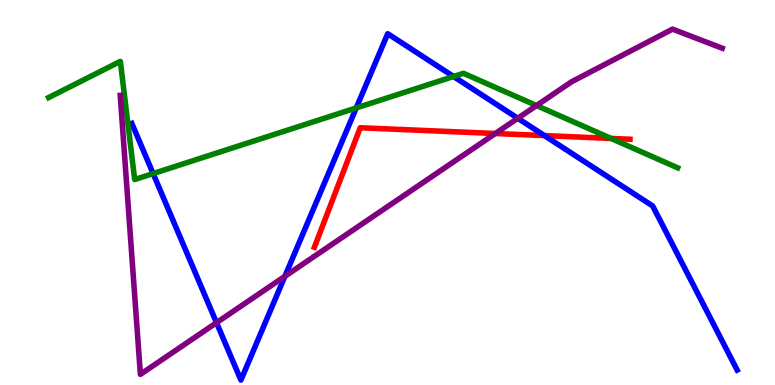[{'lines': ['blue', 'red'], 'intersections': [{'x': 7.03, 'y': 6.48}]}, {'lines': ['green', 'red'], 'intersections': [{'x': 7.88, 'y': 6.4}]}, {'lines': ['purple', 'red'], 'intersections': [{'x': 6.39, 'y': 6.53}]}, {'lines': ['blue', 'green'], 'intersections': [{'x': 1.98, 'y': 5.49}, {'x': 4.6, 'y': 7.2}, {'x': 5.85, 'y': 8.01}]}, {'lines': ['blue', 'purple'], 'intersections': [{'x': 2.79, 'y': 1.62}, {'x': 3.68, 'y': 2.82}, {'x': 6.68, 'y': 6.93}]}, {'lines': ['green', 'purple'], 'intersections': [{'x': 6.92, 'y': 7.26}]}]